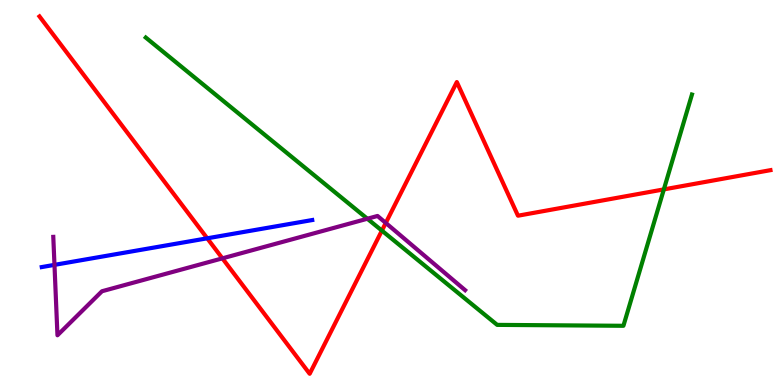[{'lines': ['blue', 'red'], 'intersections': [{'x': 2.67, 'y': 3.81}]}, {'lines': ['green', 'red'], 'intersections': [{'x': 4.93, 'y': 4.01}, {'x': 8.57, 'y': 5.08}]}, {'lines': ['purple', 'red'], 'intersections': [{'x': 2.87, 'y': 3.29}, {'x': 4.98, 'y': 4.21}]}, {'lines': ['blue', 'green'], 'intersections': []}, {'lines': ['blue', 'purple'], 'intersections': [{'x': 0.703, 'y': 3.12}]}, {'lines': ['green', 'purple'], 'intersections': [{'x': 4.74, 'y': 4.32}]}]